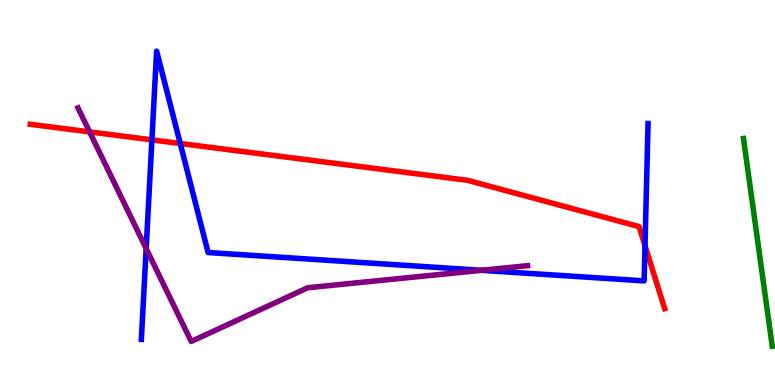[{'lines': ['blue', 'red'], 'intersections': [{'x': 1.96, 'y': 6.37}, {'x': 2.33, 'y': 6.27}, {'x': 8.32, 'y': 3.62}]}, {'lines': ['green', 'red'], 'intersections': []}, {'lines': ['purple', 'red'], 'intersections': [{'x': 1.16, 'y': 6.57}]}, {'lines': ['blue', 'green'], 'intersections': []}, {'lines': ['blue', 'purple'], 'intersections': [{'x': 1.89, 'y': 3.54}, {'x': 6.21, 'y': 2.98}]}, {'lines': ['green', 'purple'], 'intersections': []}]